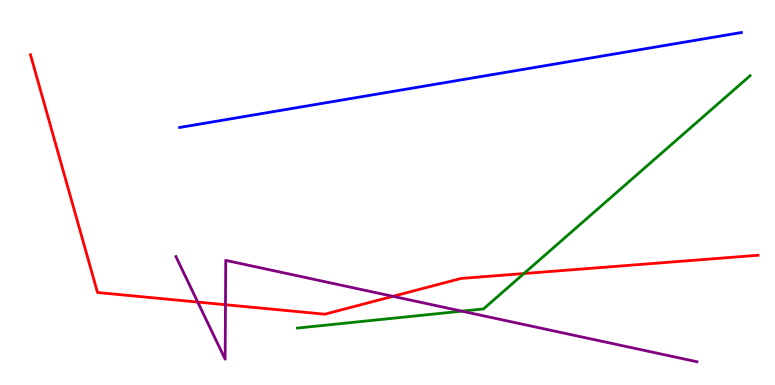[{'lines': ['blue', 'red'], 'intersections': []}, {'lines': ['green', 'red'], 'intersections': [{'x': 6.76, 'y': 2.9}]}, {'lines': ['purple', 'red'], 'intersections': [{'x': 2.55, 'y': 2.15}, {'x': 2.91, 'y': 2.09}, {'x': 5.07, 'y': 2.3}]}, {'lines': ['blue', 'green'], 'intersections': []}, {'lines': ['blue', 'purple'], 'intersections': []}, {'lines': ['green', 'purple'], 'intersections': [{'x': 5.96, 'y': 1.92}]}]